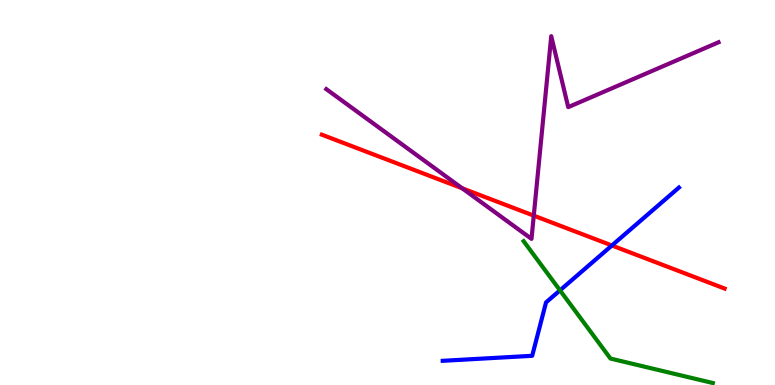[{'lines': ['blue', 'red'], 'intersections': [{'x': 7.9, 'y': 3.62}]}, {'lines': ['green', 'red'], 'intersections': []}, {'lines': ['purple', 'red'], 'intersections': [{'x': 5.96, 'y': 5.11}, {'x': 6.89, 'y': 4.4}]}, {'lines': ['blue', 'green'], 'intersections': [{'x': 7.23, 'y': 2.46}]}, {'lines': ['blue', 'purple'], 'intersections': []}, {'lines': ['green', 'purple'], 'intersections': []}]